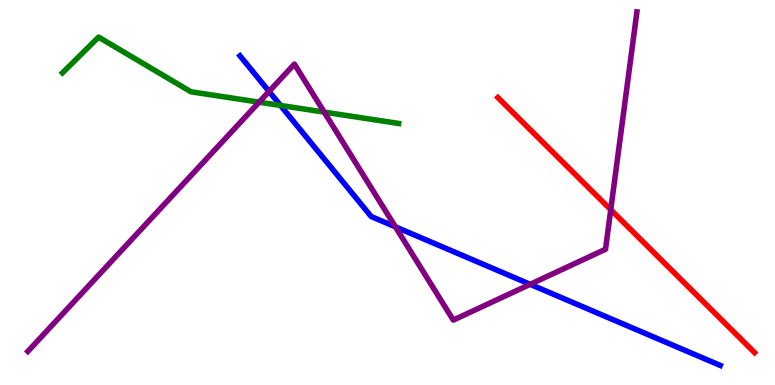[{'lines': ['blue', 'red'], 'intersections': []}, {'lines': ['green', 'red'], 'intersections': []}, {'lines': ['purple', 'red'], 'intersections': [{'x': 7.88, 'y': 4.55}]}, {'lines': ['blue', 'green'], 'intersections': [{'x': 3.62, 'y': 7.26}]}, {'lines': ['blue', 'purple'], 'intersections': [{'x': 3.47, 'y': 7.63}, {'x': 5.1, 'y': 4.11}, {'x': 6.84, 'y': 2.62}]}, {'lines': ['green', 'purple'], 'intersections': [{'x': 3.34, 'y': 7.35}, {'x': 4.18, 'y': 7.09}]}]